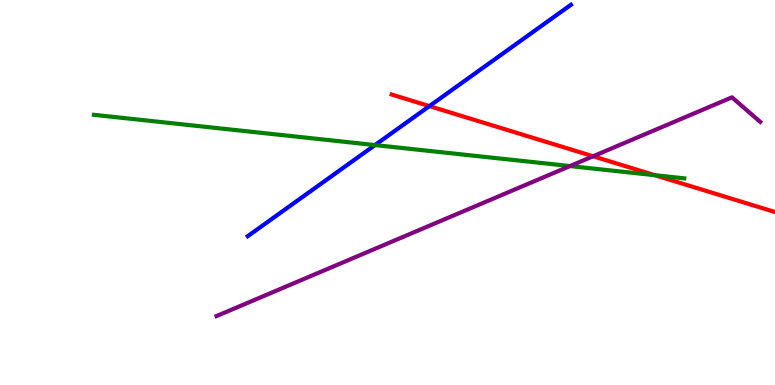[{'lines': ['blue', 'red'], 'intersections': [{'x': 5.54, 'y': 7.24}]}, {'lines': ['green', 'red'], 'intersections': [{'x': 8.45, 'y': 5.45}]}, {'lines': ['purple', 'red'], 'intersections': [{'x': 7.65, 'y': 5.94}]}, {'lines': ['blue', 'green'], 'intersections': [{'x': 4.84, 'y': 6.23}]}, {'lines': ['blue', 'purple'], 'intersections': []}, {'lines': ['green', 'purple'], 'intersections': [{'x': 7.35, 'y': 5.69}]}]